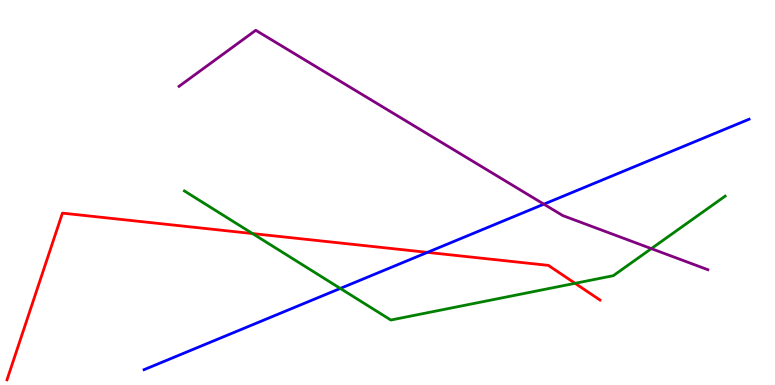[{'lines': ['blue', 'red'], 'intersections': [{'x': 5.52, 'y': 3.44}]}, {'lines': ['green', 'red'], 'intersections': [{'x': 3.26, 'y': 3.93}, {'x': 7.42, 'y': 2.64}]}, {'lines': ['purple', 'red'], 'intersections': []}, {'lines': ['blue', 'green'], 'intersections': [{'x': 4.39, 'y': 2.51}]}, {'lines': ['blue', 'purple'], 'intersections': [{'x': 7.02, 'y': 4.7}]}, {'lines': ['green', 'purple'], 'intersections': [{'x': 8.4, 'y': 3.54}]}]